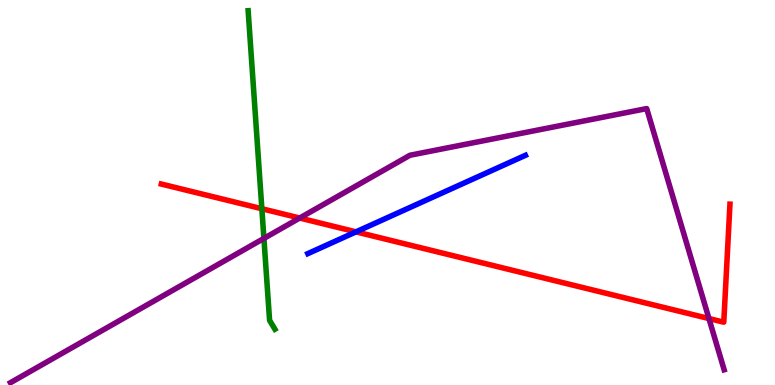[{'lines': ['blue', 'red'], 'intersections': [{'x': 4.59, 'y': 3.98}]}, {'lines': ['green', 'red'], 'intersections': [{'x': 3.38, 'y': 4.58}]}, {'lines': ['purple', 'red'], 'intersections': [{'x': 3.87, 'y': 4.34}, {'x': 9.15, 'y': 1.73}]}, {'lines': ['blue', 'green'], 'intersections': []}, {'lines': ['blue', 'purple'], 'intersections': []}, {'lines': ['green', 'purple'], 'intersections': [{'x': 3.41, 'y': 3.81}]}]